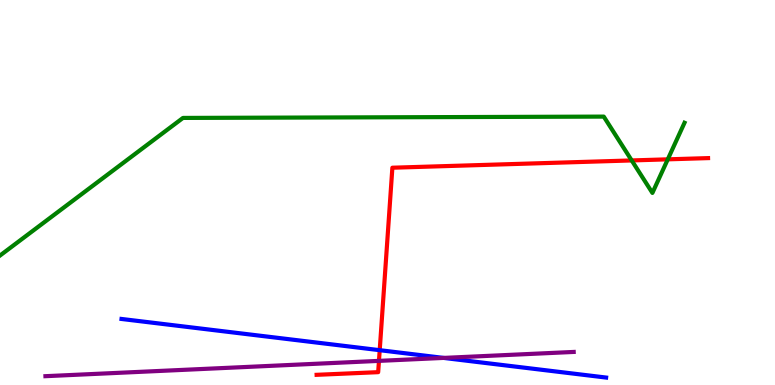[{'lines': ['blue', 'red'], 'intersections': [{'x': 4.9, 'y': 0.904}]}, {'lines': ['green', 'red'], 'intersections': [{'x': 8.15, 'y': 5.83}, {'x': 8.62, 'y': 5.86}]}, {'lines': ['purple', 'red'], 'intersections': [{'x': 4.89, 'y': 0.627}]}, {'lines': ['blue', 'green'], 'intersections': []}, {'lines': ['blue', 'purple'], 'intersections': [{'x': 5.72, 'y': 0.704}]}, {'lines': ['green', 'purple'], 'intersections': []}]